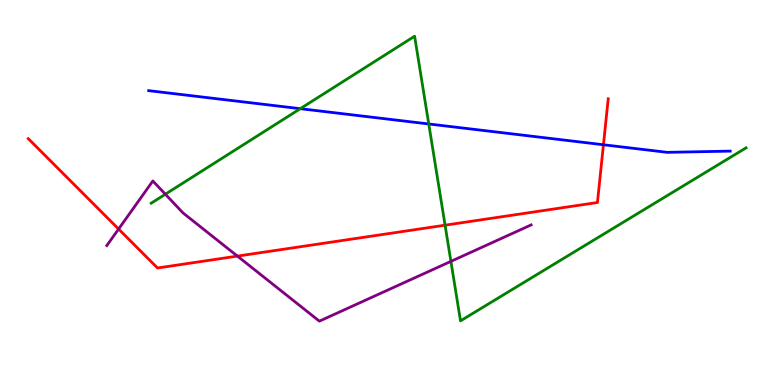[{'lines': ['blue', 'red'], 'intersections': [{'x': 7.79, 'y': 6.24}]}, {'lines': ['green', 'red'], 'intersections': [{'x': 5.74, 'y': 4.15}]}, {'lines': ['purple', 'red'], 'intersections': [{'x': 1.53, 'y': 4.05}, {'x': 3.06, 'y': 3.35}]}, {'lines': ['blue', 'green'], 'intersections': [{'x': 3.87, 'y': 7.18}, {'x': 5.53, 'y': 6.78}]}, {'lines': ['blue', 'purple'], 'intersections': []}, {'lines': ['green', 'purple'], 'intersections': [{'x': 2.13, 'y': 4.96}, {'x': 5.82, 'y': 3.21}]}]